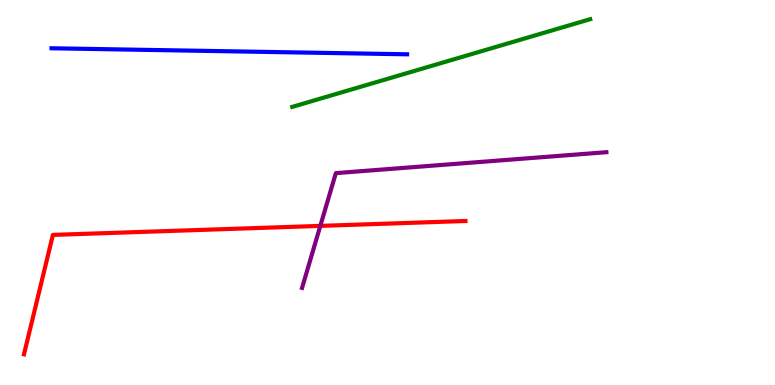[{'lines': ['blue', 'red'], 'intersections': []}, {'lines': ['green', 'red'], 'intersections': []}, {'lines': ['purple', 'red'], 'intersections': [{'x': 4.13, 'y': 4.13}]}, {'lines': ['blue', 'green'], 'intersections': []}, {'lines': ['blue', 'purple'], 'intersections': []}, {'lines': ['green', 'purple'], 'intersections': []}]